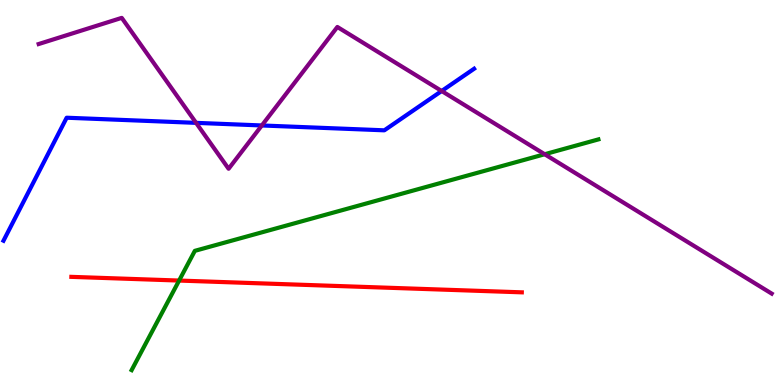[{'lines': ['blue', 'red'], 'intersections': []}, {'lines': ['green', 'red'], 'intersections': [{'x': 2.31, 'y': 2.71}]}, {'lines': ['purple', 'red'], 'intersections': []}, {'lines': ['blue', 'green'], 'intersections': []}, {'lines': ['blue', 'purple'], 'intersections': [{'x': 2.53, 'y': 6.81}, {'x': 3.38, 'y': 6.74}, {'x': 5.7, 'y': 7.64}]}, {'lines': ['green', 'purple'], 'intersections': [{'x': 7.03, 'y': 5.99}]}]